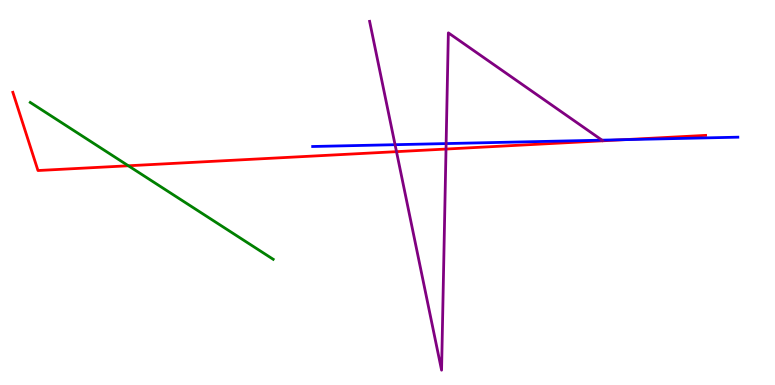[{'lines': ['blue', 'red'], 'intersections': [{'x': 8.05, 'y': 6.37}]}, {'lines': ['green', 'red'], 'intersections': [{'x': 1.66, 'y': 5.69}]}, {'lines': ['purple', 'red'], 'intersections': [{'x': 5.12, 'y': 6.06}, {'x': 5.76, 'y': 6.13}]}, {'lines': ['blue', 'green'], 'intersections': []}, {'lines': ['blue', 'purple'], 'intersections': [{'x': 5.1, 'y': 6.24}, {'x': 5.76, 'y': 6.27}, {'x': 7.77, 'y': 6.36}]}, {'lines': ['green', 'purple'], 'intersections': []}]